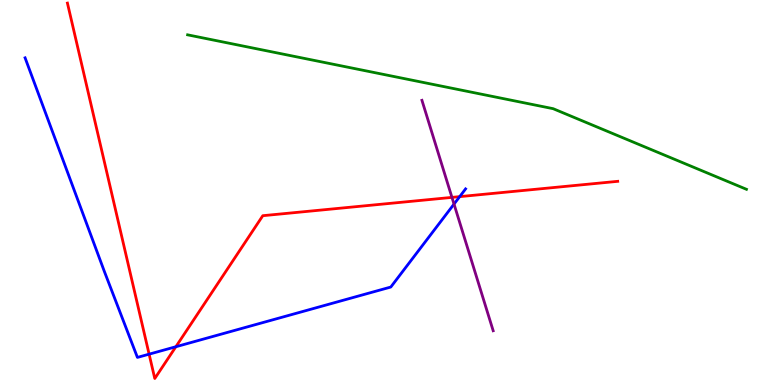[{'lines': ['blue', 'red'], 'intersections': [{'x': 1.92, 'y': 0.801}, {'x': 2.27, 'y': 0.994}, {'x': 5.93, 'y': 4.89}]}, {'lines': ['green', 'red'], 'intersections': []}, {'lines': ['purple', 'red'], 'intersections': [{'x': 5.83, 'y': 4.87}]}, {'lines': ['blue', 'green'], 'intersections': []}, {'lines': ['blue', 'purple'], 'intersections': [{'x': 5.86, 'y': 4.7}]}, {'lines': ['green', 'purple'], 'intersections': []}]